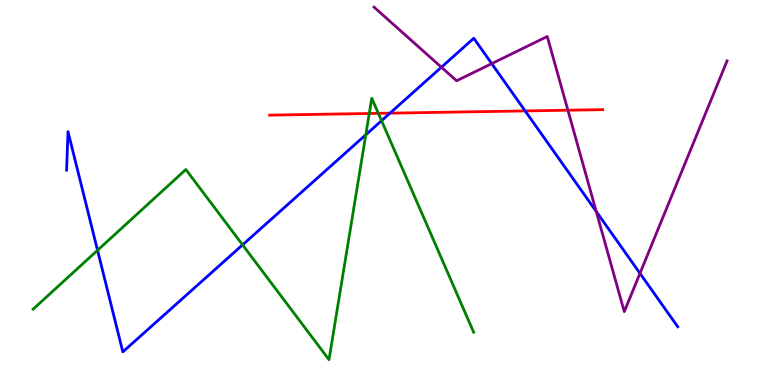[{'lines': ['blue', 'red'], 'intersections': [{'x': 5.03, 'y': 7.06}, {'x': 6.78, 'y': 7.12}]}, {'lines': ['green', 'red'], 'intersections': [{'x': 4.76, 'y': 7.05}, {'x': 4.88, 'y': 7.06}]}, {'lines': ['purple', 'red'], 'intersections': [{'x': 7.33, 'y': 7.14}]}, {'lines': ['blue', 'green'], 'intersections': [{'x': 1.26, 'y': 3.5}, {'x': 3.13, 'y': 3.64}, {'x': 4.72, 'y': 6.5}, {'x': 4.92, 'y': 6.86}]}, {'lines': ['blue', 'purple'], 'intersections': [{'x': 5.7, 'y': 8.25}, {'x': 6.34, 'y': 8.35}, {'x': 7.69, 'y': 4.51}, {'x': 8.26, 'y': 2.9}]}, {'lines': ['green', 'purple'], 'intersections': []}]